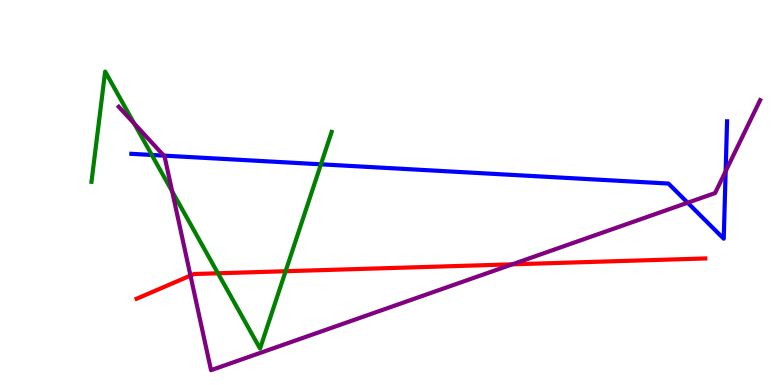[{'lines': ['blue', 'red'], 'intersections': []}, {'lines': ['green', 'red'], 'intersections': [{'x': 2.81, 'y': 2.9}, {'x': 3.69, 'y': 2.96}]}, {'lines': ['purple', 'red'], 'intersections': [{'x': 2.46, 'y': 2.84}, {'x': 6.61, 'y': 3.13}]}, {'lines': ['blue', 'green'], 'intersections': [{'x': 1.96, 'y': 5.98}, {'x': 4.14, 'y': 5.73}]}, {'lines': ['blue', 'purple'], 'intersections': [{'x': 2.11, 'y': 5.96}, {'x': 8.87, 'y': 4.73}, {'x': 9.36, 'y': 5.55}]}, {'lines': ['green', 'purple'], 'intersections': [{'x': 1.73, 'y': 6.79}, {'x': 2.22, 'y': 5.03}]}]